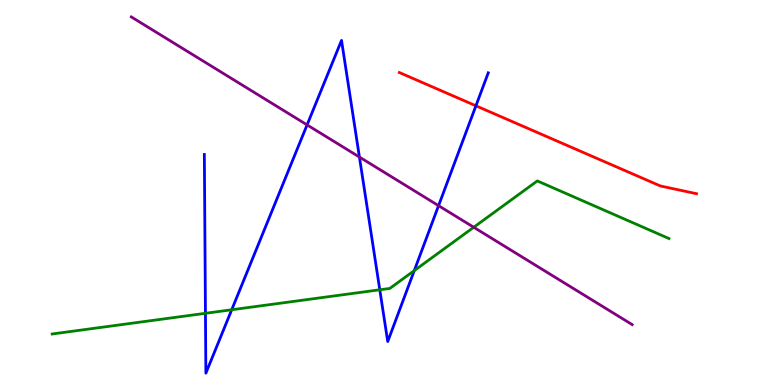[{'lines': ['blue', 'red'], 'intersections': [{'x': 6.14, 'y': 7.25}]}, {'lines': ['green', 'red'], 'intersections': []}, {'lines': ['purple', 'red'], 'intersections': []}, {'lines': ['blue', 'green'], 'intersections': [{'x': 2.65, 'y': 1.86}, {'x': 2.99, 'y': 1.95}, {'x': 4.9, 'y': 2.47}, {'x': 5.35, 'y': 2.97}]}, {'lines': ['blue', 'purple'], 'intersections': [{'x': 3.96, 'y': 6.76}, {'x': 4.64, 'y': 5.92}, {'x': 5.66, 'y': 4.66}]}, {'lines': ['green', 'purple'], 'intersections': [{'x': 6.11, 'y': 4.1}]}]